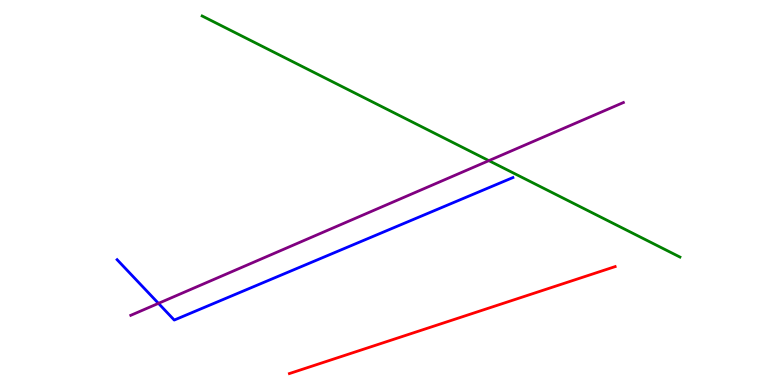[{'lines': ['blue', 'red'], 'intersections': []}, {'lines': ['green', 'red'], 'intersections': []}, {'lines': ['purple', 'red'], 'intersections': []}, {'lines': ['blue', 'green'], 'intersections': []}, {'lines': ['blue', 'purple'], 'intersections': [{'x': 2.04, 'y': 2.12}]}, {'lines': ['green', 'purple'], 'intersections': [{'x': 6.31, 'y': 5.83}]}]